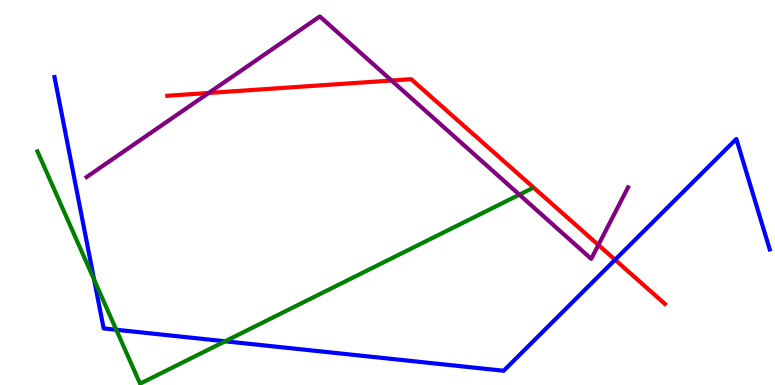[{'lines': ['blue', 'red'], 'intersections': [{'x': 7.94, 'y': 3.25}]}, {'lines': ['green', 'red'], 'intersections': []}, {'lines': ['purple', 'red'], 'intersections': [{'x': 2.69, 'y': 7.59}, {'x': 5.05, 'y': 7.91}, {'x': 7.72, 'y': 3.64}]}, {'lines': ['blue', 'green'], 'intersections': [{'x': 1.21, 'y': 2.74}, {'x': 1.5, 'y': 1.43}, {'x': 2.91, 'y': 1.14}]}, {'lines': ['blue', 'purple'], 'intersections': []}, {'lines': ['green', 'purple'], 'intersections': [{'x': 6.7, 'y': 4.94}]}]